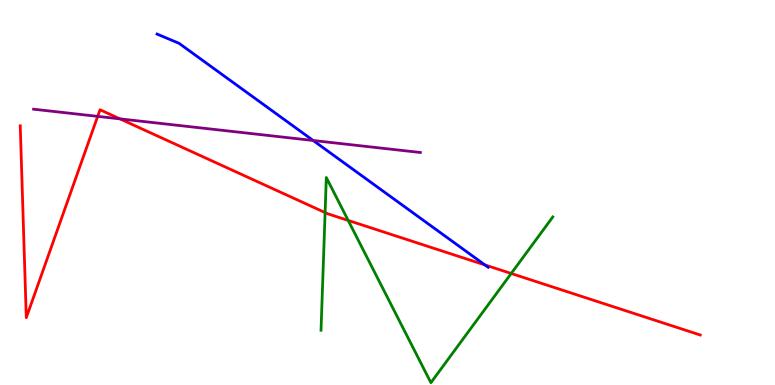[{'lines': ['blue', 'red'], 'intersections': [{'x': 6.26, 'y': 3.12}]}, {'lines': ['green', 'red'], 'intersections': [{'x': 4.19, 'y': 4.48}, {'x': 4.49, 'y': 4.27}, {'x': 6.6, 'y': 2.9}]}, {'lines': ['purple', 'red'], 'intersections': [{'x': 1.26, 'y': 6.98}, {'x': 1.55, 'y': 6.91}]}, {'lines': ['blue', 'green'], 'intersections': []}, {'lines': ['blue', 'purple'], 'intersections': [{'x': 4.04, 'y': 6.35}]}, {'lines': ['green', 'purple'], 'intersections': []}]